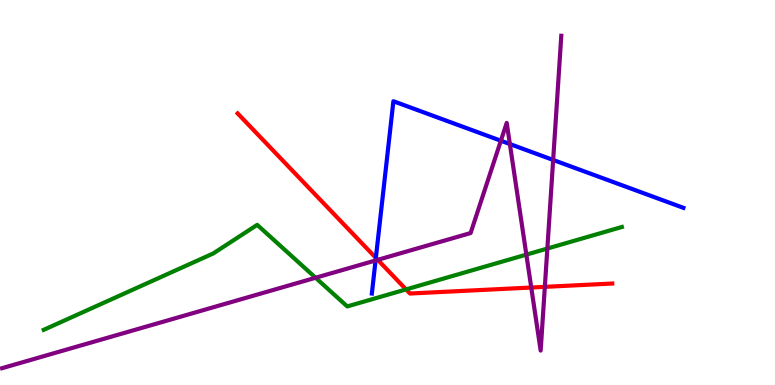[{'lines': ['blue', 'red'], 'intersections': [{'x': 4.85, 'y': 3.3}]}, {'lines': ['green', 'red'], 'intersections': [{'x': 5.24, 'y': 2.48}]}, {'lines': ['purple', 'red'], 'intersections': [{'x': 4.87, 'y': 3.25}, {'x': 6.85, 'y': 2.53}, {'x': 7.03, 'y': 2.55}]}, {'lines': ['blue', 'green'], 'intersections': []}, {'lines': ['blue', 'purple'], 'intersections': [{'x': 4.85, 'y': 3.23}, {'x': 6.46, 'y': 6.34}, {'x': 6.58, 'y': 6.26}, {'x': 7.14, 'y': 5.85}]}, {'lines': ['green', 'purple'], 'intersections': [{'x': 4.07, 'y': 2.79}, {'x': 6.79, 'y': 3.39}, {'x': 7.06, 'y': 3.54}]}]